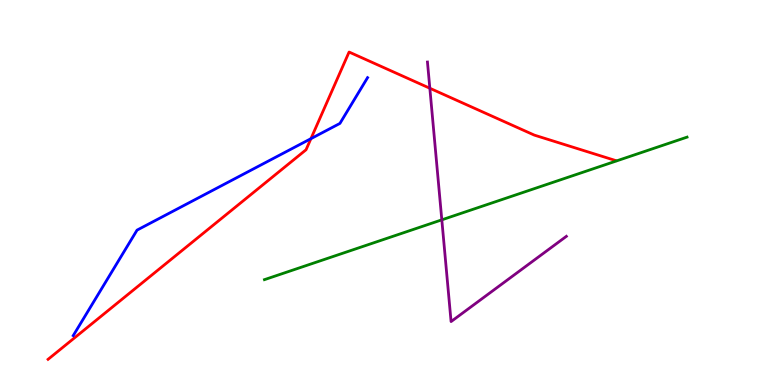[{'lines': ['blue', 'red'], 'intersections': [{'x': 4.01, 'y': 6.4}]}, {'lines': ['green', 'red'], 'intersections': []}, {'lines': ['purple', 'red'], 'intersections': [{'x': 5.55, 'y': 7.71}]}, {'lines': ['blue', 'green'], 'intersections': []}, {'lines': ['blue', 'purple'], 'intersections': []}, {'lines': ['green', 'purple'], 'intersections': [{'x': 5.7, 'y': 4.29}]}]